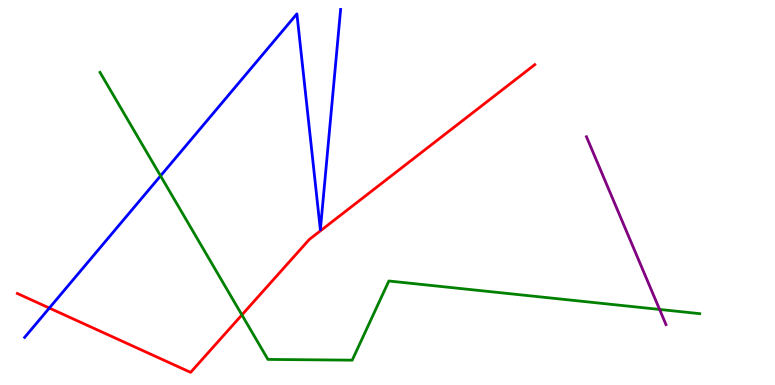[{'lines': ['blue', 'red'], 'intersections': [{'x': 0.637, 'y': 2.0}]}, {'lines': ['green', 'red'], 'intersections': [{'x': 3.12, 'y': 1.82}]}, {'lines': ['purple', 'red'], 'intersections': []}, {'lines': ['blue', 'green'], 'intersections': [{'x': 2.07, 'y': 5.43}]}, {'lines': ['blue', 'purple'], 'intersections': []}, {'lines': ['green', 'purple'], 'intersections': [{'x': 8.51, 'y': 1.96}]}]